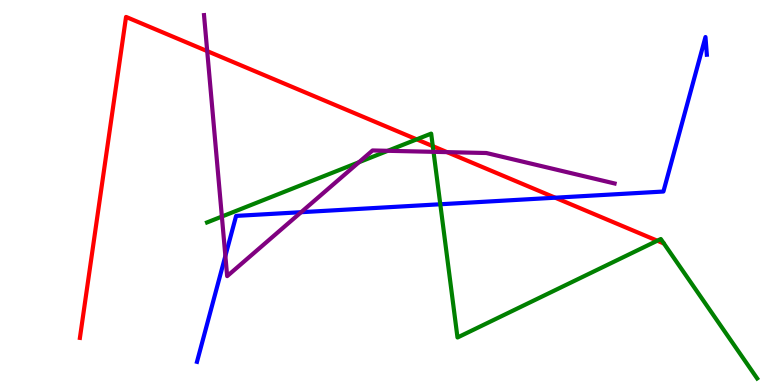[{'lines': ['blue', 'red'], 'intersections': [{'x': 7.16, 'y': 4.86}]}, {'lines': ['green', 'red'], 'intersections': [{'x': 5.38, 'y': 6.38}, {'x': 5.58, 'y': 6.2}, {'x': 8.48, 'y': 3.75}]}, {'lines': ['purple', 'red'], 'intersections': [{'x': 2.67, 'y': 8.67}, {'x': 5.77, 'y': 6.05}]}, {'lines': ['blue', 'green'], 'intersections': [{'x': 5.68, 'y': 4.69}]}, {'lines': ['blue', 'purple'], 'intersections': [{'x': 2.91, 'y': 3.35}, {'x': 3.89, 'y': 4.49}]}, {'lines': ['green', 'purple'], 'intersections': [{'x': 2.86, 'y': 4.38}, {'x': 4.63, 'y': 5.79}, {'x': 5.0, 'y': 6.08}, {'x': 5.59, 'y': 6.06}]}]